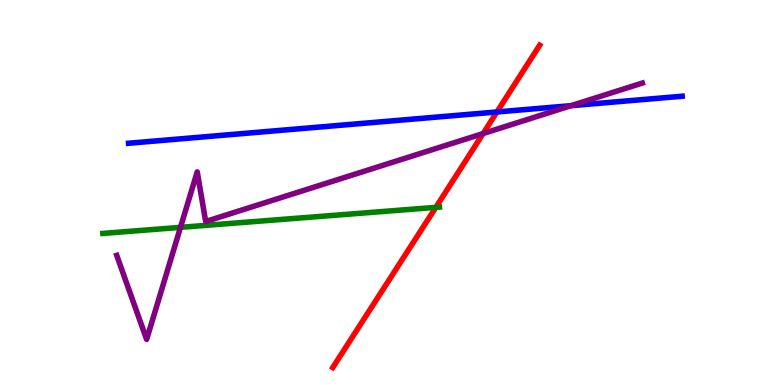[{'lines': ['blue', 'red'], 'intersections': [{'x': 6.41, 'y': 7.09}]}, {'lines': ['green', 'red'], 'intersections': [{'x': 5.62, 'y': 4.61}]}, {'lines': ['purple', 'red'], 'intersections': [{'x': 6.23, 'y': 6.53}]}, {'lines': ['blue', 'green'], 'intersections': []}, {'lines': ['blue', 'purple'], 'intersections': [{'x': 7.37, 'y': 7.26}]}, {'lines': ['green', 'purple'], 'intersections': [{'x': 2.33, 'y': 4.09}]}]